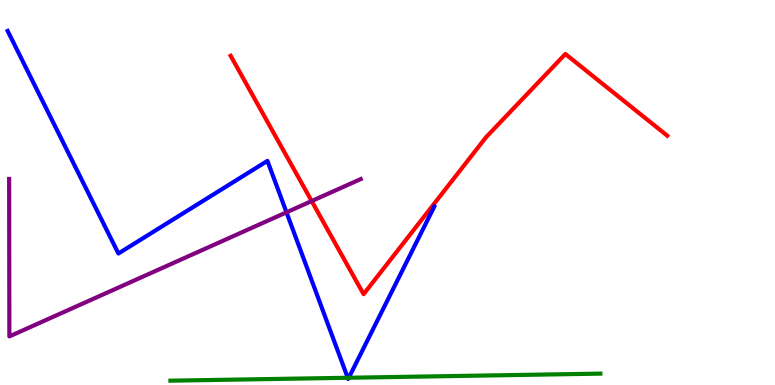[{'lines': ['blue', 'red'], 'intersections': []}, {'lines': ['green', 'red'], 'intersections': []}, {'lines': ['purple', 'red'], 'intersections': [{'x': 4.02, 'y': 4.78}]}, {'lines': ['blue', 'green'], 'intersections': [{'x': 4.49, 'y': 0.188}, {'x': 4.5, 'y': 0.188}]}, {'lines': ['blue', 'purple'], 'intersections': [{'x': 3.7, 'y': 4.48}]}, {'lines': ['green', 'purple'], 'intersections': []}]